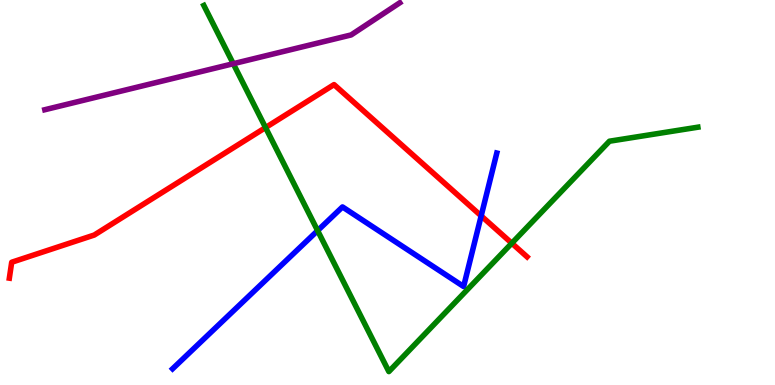[{'lines': ['blue', 'red'], 'intersections': [{'x': 6.21, 'y': 4.39}]}, {'lines': ['green', 'red'], 'intersections': [{'x': 3.43, 'y': 6.69}, {'x': 6.6, 'y': 3.68}]}, {'lines': ['purple', 'red'], 'intersections': []}, {'lines': ['blue', 'green'], 'intersections': [{'x': 4.1, 'y': 4.01}]}, {'lines': ['blue', 'purple'], 'intersections': []}, {'lines': ['green', 'purple'], 'intersections': [{'x': 3.01, 'y': 8.35}]}]